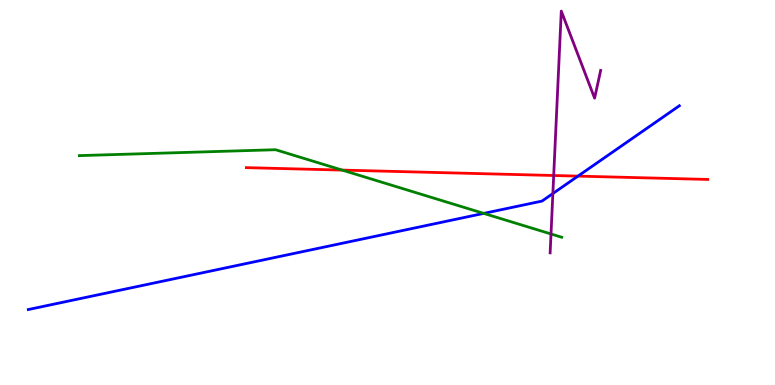[{'lines': ['blue', 'red'], 'intersections': [{'x': 7.46, 'y': 5.43}]}, {'lines': ['green', 'red'], 'intersections': [{'x': 4.42, 'y': 5.58}]}, {'lines': ['purple', 'red'], 'intersections': [{'x': 7.14, 'y': 5.44}]}, {'lines': ['blue', 'green'], 'intersections': [{'x': 6.24, 'y': 4.46}]}, {'lines': ['blue', 'purple'], 'intersections': [{'x': 7.13, 'y': 4.97}]}, {'lines': ['green', 'purple'], 'intersections': [{'x': 7.11, 'y': 3.92}]}]